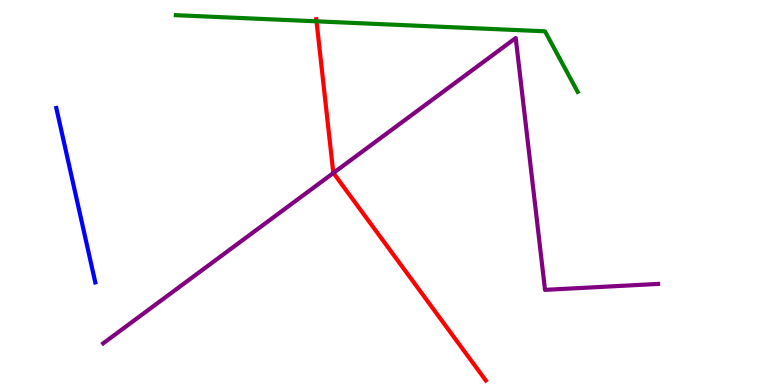[{'lines': ['blue', 'red'], 'intersections': []}, {'lines': ['green', 'red'], 'intersections': [{'x': 4.08, 'y': 9.45}]}, {'lines': ['purple', 'red'], 'intersections': [{'x': 4.3, 'y': 5.51}]}, {'lines': ['blue', 'green'], 'intersections': []}, {'lines': ['blue', 'purple'], 'intersections': []}, {'lines': ['green', 'purple'], 'intersections': []}]